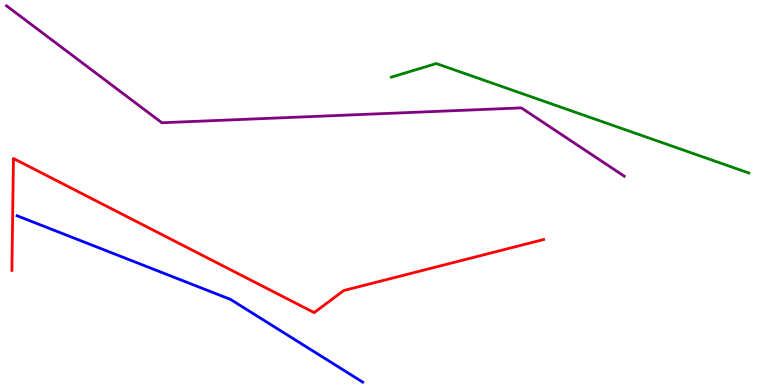[{'lines': ['blue', 'red'], 'intersections': []}, {'lines': ['green', 'red'], 'intersections': []}, {'lines': ['purple', 'red'], 'intersections': []}, {'lines': ['blue', 'green'], 'intersections': []}, {'lines': ['blue', 'purple'], 'intersections': []}, {'lines': ['green', 'purple'], 'intersections': []}]